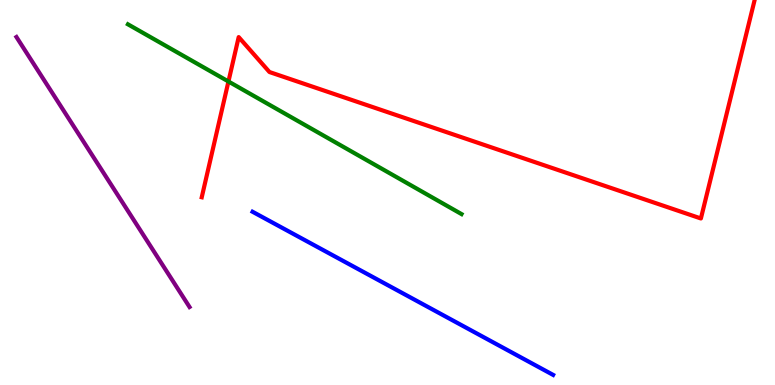[{'lines': ['blue', 'red'], 'intersections': []}, {'lines': ['green', 'red'], 'intersections': [{'x': 2.95, 'y': 7.88}]}, {'lines': ['purple', 'red'], 'intersections': []}, {'lines': ['blue', 'green'], 'intersections': []}, {'lines': ['blue', 'purple'], 'intersections': []}, {'lines': ['green', 'purple'], 'intersections': []}]